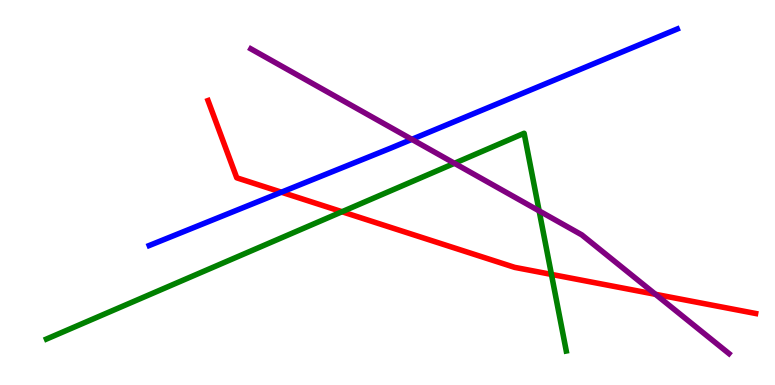[{'lines': ['blue', 'red'], 'intersections': [{'x': 3.63, 'y': 5.01}]}, {'lines': ['green', 'red'], 'intersections': [{'x': 4.41, 'y': 4.5}, {'x': 7.12, 'y': 2.87}]}, {'lines': ['purple', 'red'], 'intersections': [{'x': 8.46, 'y': 2.36}]}, {'lines': ['blue', 'green'], 'intersections': []}, {'lines': ['blue', 'purple'], 'intersections': [{'x': 5.31, 'y': 6.38}]}, {'lines': ['green', 'purple'], 'intersections': [{'x': 5.86, 'y': 5.76}, {'x': 6.96, 'y': 4.52}]}]